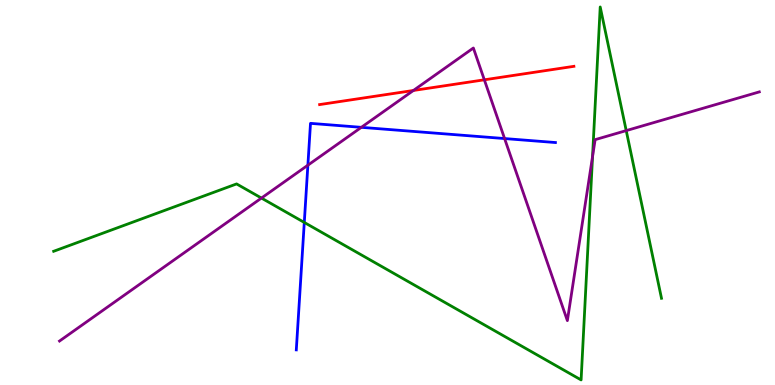[{'lines': ['blue', 'red'], 'intersections': []}, {'lines': ['green', 'red'], 'intersections': []}, {'lines': ['purple', 'red'], 'intersections': [{'x': 5.33, 'y': 7.65}, {'x': 6.25, 'y': 7.93}]}, {'lines': ['blue', 'green'], 'intersections': [{'x': 3.93, 'y': 4.22}]}, {'lines': ['blue', 'purple'], 'intersections': [{'x': 3.97, 'y': 5.71}, {'x': 4.66, 'y': 6.69}, {'x': 6.51, 'y': 6.4}]}, {'lines': ['green', 'purple'], 'intersections': [{'x': 3.37, 'y': 4.86}, {'x': 7.65, 'y': 5.93}, {'x': 8.08, 'y': 6.61}]}]